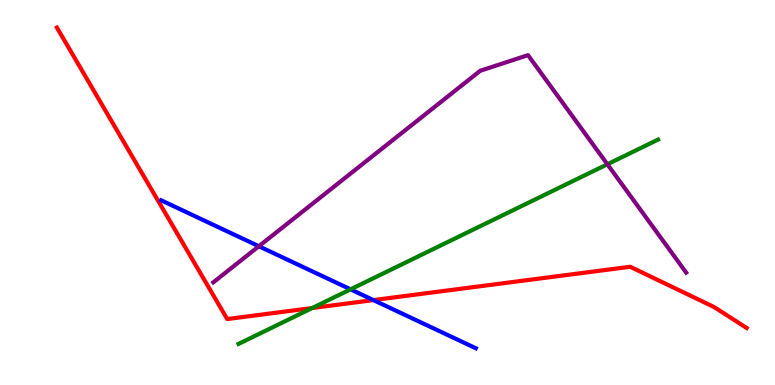[{'lines': ['blue', 'red'], 'intersections': [{'x': 4.82, 'y': 2.21}]}, {'lines': ['green', 'red'], 'intersections': [{'x': 4.03, 'y': 2.0}]}, {'lines': ['purple', 'red'], 'intersections': []}, {'lines': ['blue', 'green'], 'intersections': [{'x': 4.52, 'y': 2.48}]}, {'lines': ['blue', 'purple'], 'intersections': [{'x': 3.34, 'y': 3.6}]}, {'lines': ['green', 'purple'], 'intersections': [{'x': 7.84, 'y': 5.73}]}]